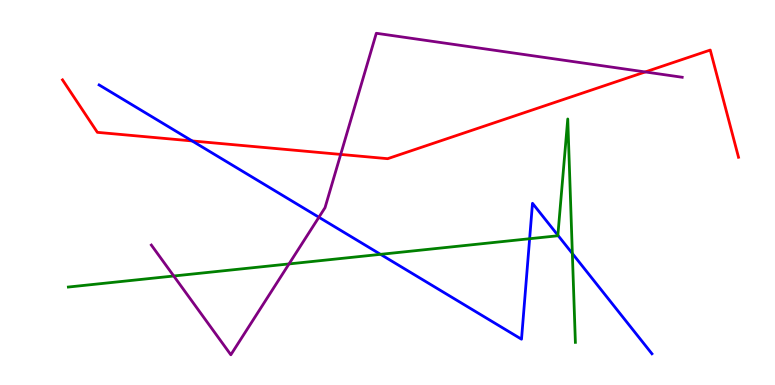[{'lines': ['blue', 'red'], 'intersections': [{'x': 2.48, 'y': 6.34}]}, {'lines': ['green', 'red'], 'intersections': []}, {'lines': ['purple', 'red'], 'intersections': [{'x': 4.4, 'y': 5.99}, {'x': 8.33, 'y': 8.13}]}, {'lines': ['blue', 'green'], 'intersections': [{'x': 4.91, 'y': 3.39}, {'x': 6.83, 'y': 3.8}, {'x': 7.2, 'y': 3.89}, {'x': 7.39, 'y': 3.42}]}, {'lines': ['blue', 'purple'], 'intersections': [{'x': 4.11, 'y': 4.36}]}, {'lines': ['green', 'purple'], 'intersections': [{'x': 2.24, 'y': 2.83}, {'x': 3.73, 'y': 3.14}]}]